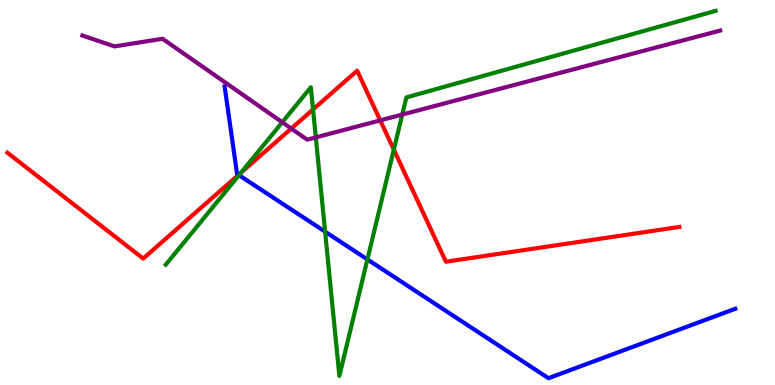[{'lines': ['blue', 'red'], 'intersections': [{'x': 3.08, 'y': 5.46}]}, {'lines': ['green', 'red'], 'intersections': [{'x': 3.11, 'y': 5.52}, {'x': 4.04, 'y': 7.16}, {'x': 5.08, 'y': 6.11}]}, {'lines': ['purple', 'red'], 'intersections': [{'x': 3.76, 'y': 6.66}, {'x': 4.91, 'y': 6.87}]}, {'lines': ['blue', 'green'], 'intersections': [{'x': 3.08, 'y': 5.45}, {'x': 4.2, 'y': 3.98}, {'x': 4.74, 'y': 3.26}]}, {'lines': ['blue', 'purple'], 'intersections': []}, {'lines': ['green', 'purple'], 'intersections': [{'x': 3.64, 'y': 6.82}, {'x': 4.07, 'y': 6.43}, {'x': 5.19, 'y': 7.02}]}]